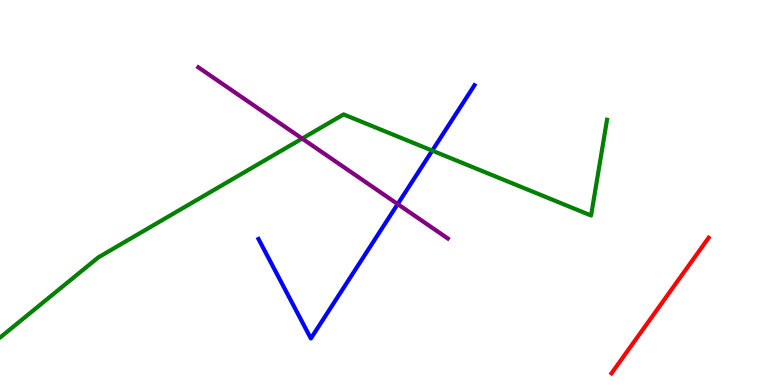[{'lines': ['blue', 'red'], 'intersections': []}, {'lines': ['green', 'red'], 'intersections': []}, {'lines': ['purple', 'red'], 'intersections': []}, {'lines': ['blue', 'green'], 'intersections': [{'x': 5.58, 'y': 6.09}]}, {'lines': ['blue', 'purple'], 'intersections': [{'x': 5.13, 'y': 4.7}]}, {'lines': ['green', 'purple'], 'intersections': [{'x': 3.9, 'y': 6.4}]}]